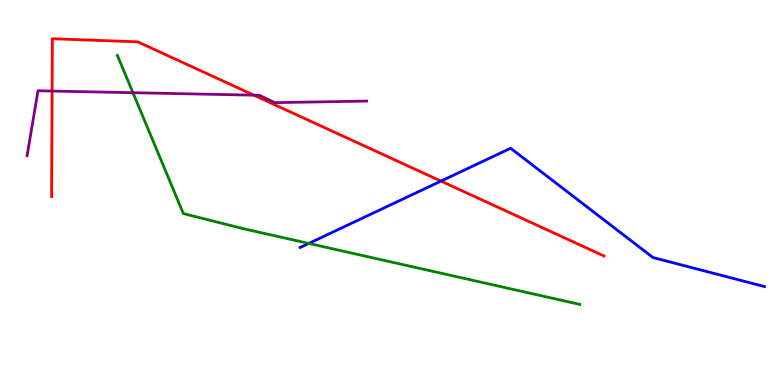[{'lines': ['blue', 'red'], 'intersections': [{'x': 5.69, 'y': 5.3}]}, {'lines': ['green', 'red'], 'intersections': []}, {'lines': ['purple', 'red'], 'intersections': [{'x': 0.672, 'y': 7.63}, {'x': 3.28, 'y': 7.53}]}, {'lines': ['blue', 'green'], 'intersections': [{'x': 3.98, 'y': 3.68}]}, {'lines': ['blue', 'purple'], 'intersections': []}, {'lines': ['green', 'purple'], 'intersections': [{'x': 1.72, 'y': 7.59}]}]